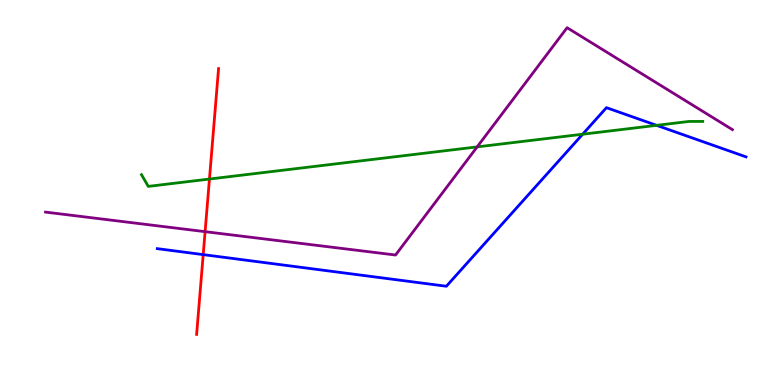[{'lines': ['blue', 'red'], 'intersections': [{'x': 2.62, 'y': 3.39}]}, {'lines': ['green', 'red'], 'intersections': [{'x': 2.7, 'y': 5.35}]}, {'lines': ['purple', 'red'], 'intersections': [{'x': 2.65, 'y': 3.98}]}, {'lines': ['blue', 'green'], 'intersections': [{'x': 7.52, 'y': 6.51}, {'x': 8.47, 'y': 6.74}]}, {'lines': ['blue', 'purple'], 'intersections': []}, {'lines': ['green', 'purple'], 'intersections': [{'x': 6.16, 'y': 6.18}]}]